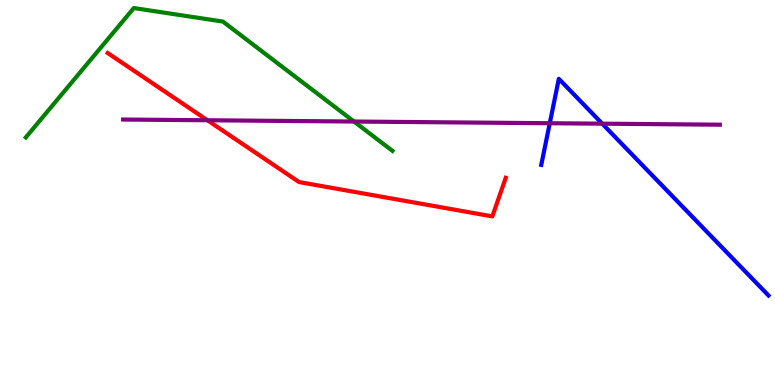[{'lines': ['blue', 'red'], 'intersections': []}, {'lines': ['green', 'red'], 'intersections': []}, {'lines': ['purple', 'red'], 'intersections': [{'x': 2.68, 'y': 6.88}]}, {'lines': ['blue', 'green'], 'intersections': []}, {'lines': ['blue', 'purple'], 'intersections': [{'x': 7.09, 'y': 6.8}, {'x': 7.77, 'y': 6.79}]}, {'lines': ['green', 'purple'], 'intersections': [{'x': 4.57, 'y': 6.84}]}]